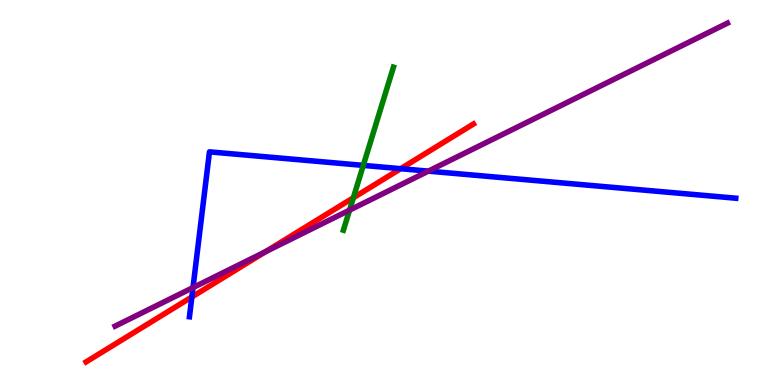[{'lines': ['blue', 'red'], 'intersections': [{'x': 2.48, 'y': 2.29}, {'x': 5.17, 'y': 5.62}]}, {'lines': ['green', 'red'], 'intersections': [{'x': 4.56, 'y': 4.86}]}, {'lines': ['purple', 'red'], 'intersections': [{'x': 3.43, 'y': 3.46}]}, {'lines': ['blue', 'green'], 'intersections': [{'x': 4.69, 'y': 5.7}]}, {'lines': ['blue', 'purple'], 'intersections': [{'x': 2.49, 'y': 2.53}, {'x': 5.53, 'y': 5.56}]}, {'lines': ['green', 'purple'], 'intersections': [{'x': 4.51, 'y': 4.54}]}]